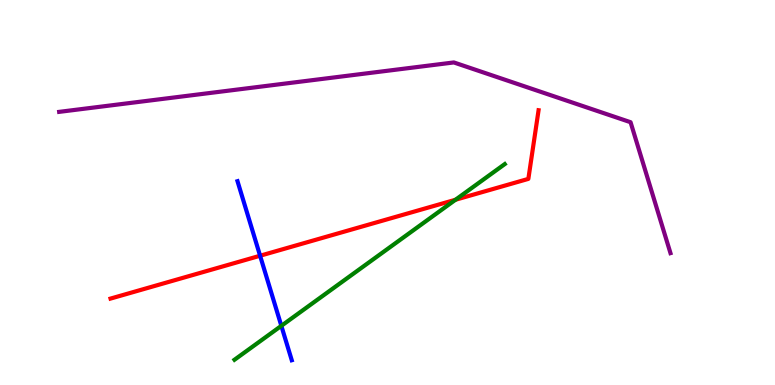[{'lines': ['blue', 'red'], 'intersections': [{'x': 3.36, 'y': 3.36}]}, {'lines': ['green', 'red'], 'intersections': [{'x': 5.88, 'y': 4.81}]}, {'lines': ['purple', 'red'], 'intersections': []}, {'lines': ['blue', 'green'], 'intersections': [{'x': 3.63, 'y': 1.54}]}, {'lines': ['blue', 'purple'], 'intersections': []}, {'lines': ['green', 'purple'], 'intersections': []}]